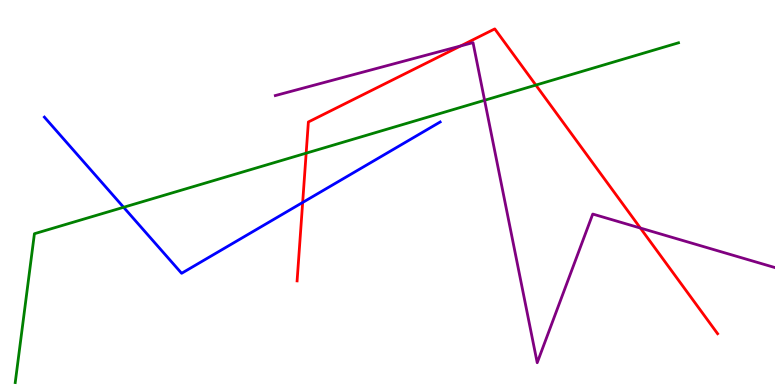[{'lines': ['blue', 'red'], 'intersections': [{'x': 3.91, 'y': 4.74}]}, {'lines': ['green', 'red'], 'intersections': [{'x': 3.95, 'y': 6.02}, {'x': 6.91, 'y': 7.79}]}, {'lines': ['purple', 'red'], 'intersections': [{'x': 5.94, 'y': 8.81}, {'x': 8.26, 'y': 4.08}]}, {'lines': ['blue', 'green'], 'intersections': [{'x': 1.6, 'y': 4.62}]}, {'lines': ['blue', 'purple'], 'intersections': []}, {'lines': ['green', 'purple'], 'intersections': [{'x': 6.25, 'y': 7.4}]}]